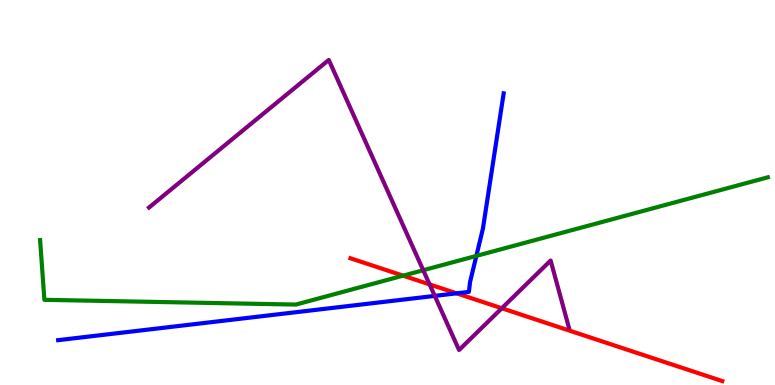[{'lines': ['blue', 'red'], 'intersections': [{'x': 5.89, 'y': 2.38}]}, {'lines': ['green', 'red'], 'intersections': [{'x': 5.2, 'y': 2.84}]}, {'lines': ['purple', 'red'], 'intersections': [{'x': 5.54, 'y': 2.61}, {'x': 6.47, 'y': 1.99}]}, {'lines': ['blue', 'green'], 'intersections': [{'x': 6.15, 'y': 3.35}]}, {'lines': ['blue', 'purple'], 'intersections': [{'x': 5.61, 'y': 2.31}]}, {'lines': ['green', 'purple'], 'intersections': [{'x': 5.46, 'y': 2.98}]}]